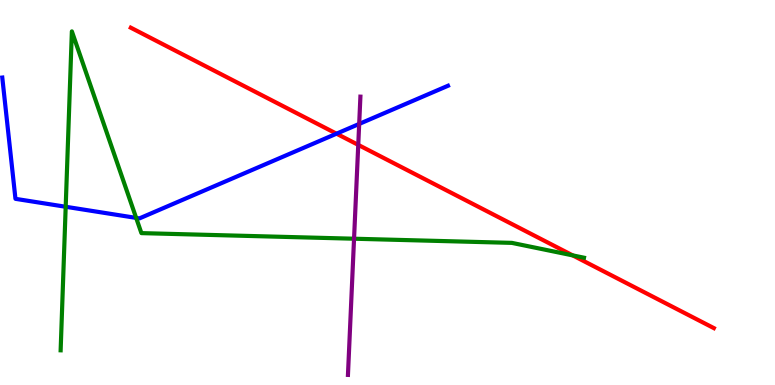[{'lines': ['blue', 'red'], 'intersections': [{'x': 4.34, 'y': 6.53}]}, {'lines': ['green', 'red'], 'intersections': [{'x': 7.39, 'y': 3.37}]}, {'lines': ['purple', 'red'], 'intersections': [{'x': 4.62, 'y': 6.24}]}, {'lines': ['blue', 'green'], 'intersections': [{'x': 0.848, 'y': 4.63}, {'x': 1.76, 'y': 4.34}]}, {'lines': ['blue', 'purple'], 'intersections': [{'x': 4.63, 'y': 6.78}]}, {'lines': ['green', 'purple'], 'intersections': [{'x': 4.57, 'y': 3.8}]}]